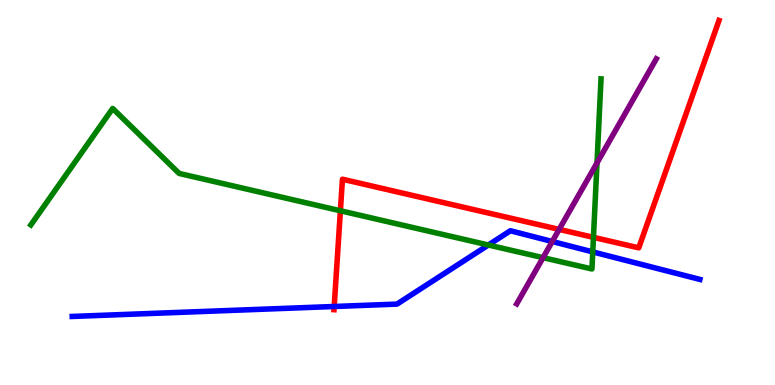[{'lines': ['blue', 'red'], 'intersections': [{'x': 4.31, 'y': 2.04}]}, {'lines': ['green', 'red'], 'intersections': [{'x': 4.39, 'y': 4.53}, {'x': 7.66, 'y': 3.84}]}, {'lines': ['purple', 'red'], 'intersections': [{'x': 7.21, 'y': 4.04}]}, {'lines': ['blue', 'green'], 'intersections': [{'x': 6.3, 'y': 3.64}, {'x': 7.65, 'y': 3.46}]}, {'lines': ['blue', 'purple'], 'intersections': [{'x': 7.13, 'y': 3.73}]}, {'lines': ['green', 'purple'], 'intersections': [{'x': 7.01, 'y': 3.31}, {'x': 7.7, 'y': 5.77}]}]